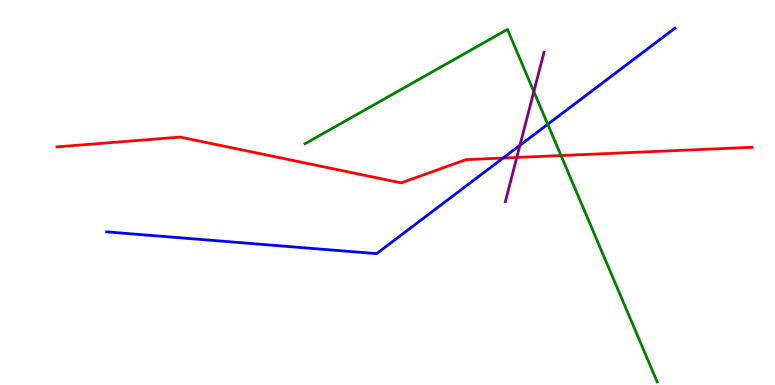[{'lines': ['blue', 'red'], 'intersections': [{'x': 6.49, 'y': 5.9}]}, {'lines': ['green', 'red'], 'intersections': [{'x': 7.24, 'y': 5.96}]}, {'lines': ['purple', 'red'], 'intersections': [{'x': 6.67, 'y': 5.91}]}, {'lines': ['blue', 'green'], 'intersections': [{'x': 7.07, 'y': 6.77}]}, {'lines': ['blue', 'purple'], 'intersections': [{'x': 6.71, 'y': 6.23}]}, {'lines': ['green', 'purple'], 'intersections': [{'x': 6.89, 'y': 7.62}]}]